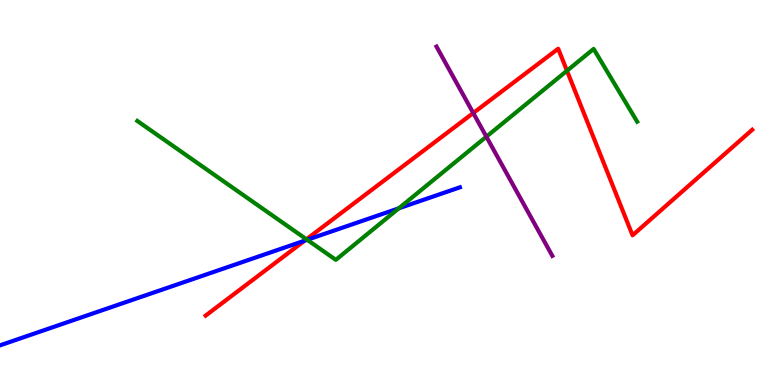[{'lines': ['blue', 'red'], 'intersections': [{'x': 3.93, 'y': 3.75}]}, {'lines': ['green', 'red'], 'intersections': [{'x': 3.95, 'y': 3.78}, {'x': 7.32, 'y': 8.16}]}, {'lines': ['purple', 'red'], 'intersections': [{'x': 6.11, 'y': 7.06}]}, {'lines': ['blue', 'green'], 'intersections': [{'x': 3.96, 'y': 3.77}, {'x': 5.15, 'y': 4.59}]}, {'lines': ['blue', 'purple'], 'intersections': []}, {'lines': ['green', 'purple'], 'intersections': [{'x': 6.28, 'y': 6.45}]}]